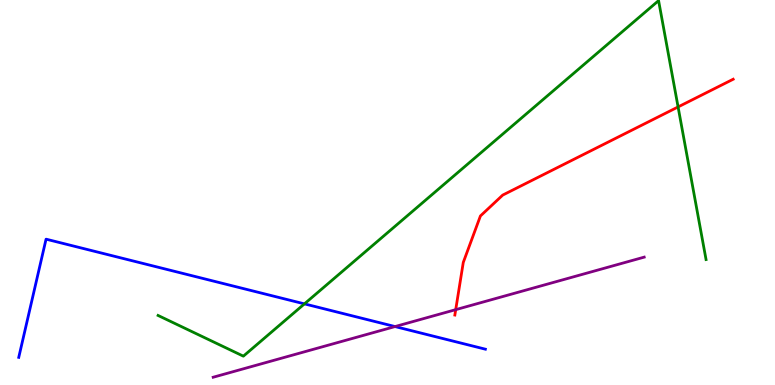[{'lines': ['blue', 'red'], 'intersections': []}, {'lines': ['green', 'red'], 'intersections': [{'x': 8.75, 'y': 7.22}]}, {'lines': ['purple', 'red'], 'intersections': [{'x': 5.88, 'y': 1.96}]}, {'lines': ['blue', 'green'], 'intersections': [{'x': 3.93, 'y': 2.11}]}, {'lines': ['blue', 'purple'], 'intersections': [{'x': 5.1, 'y': 1.52}]}, {'lines': ['green', 'purple'], 'intersections': []}]